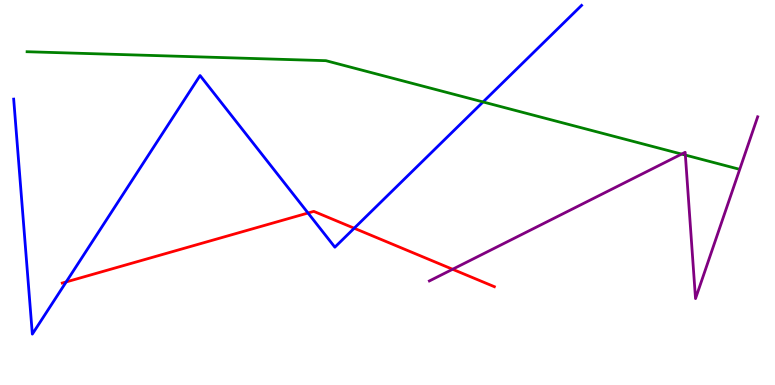[{'lines': ['blue', 'red'], 'intersections': [{'x': 0.854, 'y': 2.68}, {'x': 3.97, 'y': 4.47}, {'x': 4.57, 'y': 4.07}]}, {'lines': ['green', 'red'], 'intersections': []}, {'lines': ['purple', 'red'], 'intersections': [{'x': 5.84, 'y': 3.01}]}, {'lines': ['blue', 'green'], 'intersections': [{'x': 6.23, 'y': 7.35}]}, {'lines': ['blue', 'purple'], 'intersections': []}, {'lines': ['green', 'purple'], 'intersections': [{'x': 8.8, 'y': 6.0}, {'x': 8.84, 'y': 5.97}]}]